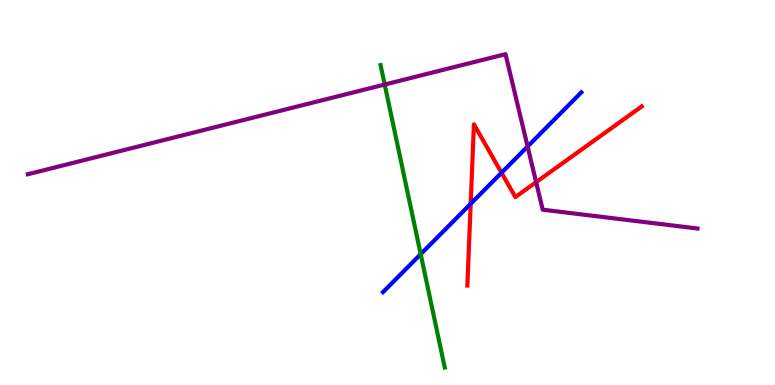[{'lines': ['blue', 'red'], 'intersections': [{'x': 6.07, 'y': 4.71}, {'x': 6.47, 'y': 5.51}]}, {'lines': ['green', 'red'], 'intersections': []}, {'lines': ['purple', 'red'], 'intersections': [{'x': 6.92, 'y': 5.27}]}, {'lines': ['blue', 'green'], 'intersections': [{'x': 5.43, 'y': 3.4}]}, {'lines': ['blue', 'purple'], 'intersections': [{'x': 6.81, 'y': 6.2}]}, {'lines': ['green', 'purple'], 'intersections': [{'x': 4.96, 'y': 7.8}]}]